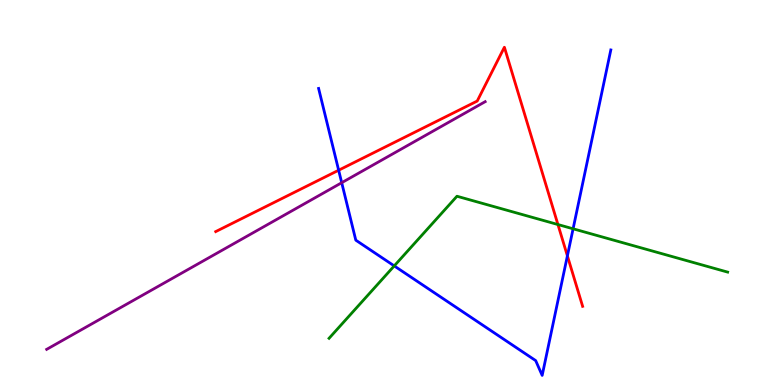[{'lines': ['blue', 'red'], 'intersections': [{'x': 4.37, 'y': 5.58}, {'x': 7.32, 'y': 3.35}]}, {'lines': ['green', 'red'], 'intersections': [{'x': 7.2, 'y': 4.17}]}, {'lines': ['purple', 'red'], 'intersections': []}, {'lines': ['blue', 'green'], 'intersections': [{'x': 5.09, 'y': 3.09}, {'x': 7.39, 'y': 4.06}]}, {'lines': ['blue', 'purple'], 'intersections': [{'x': 4.41, 'y': 5.25}]}, {'lines': ['green', 'purple'], 'intersections': []}]